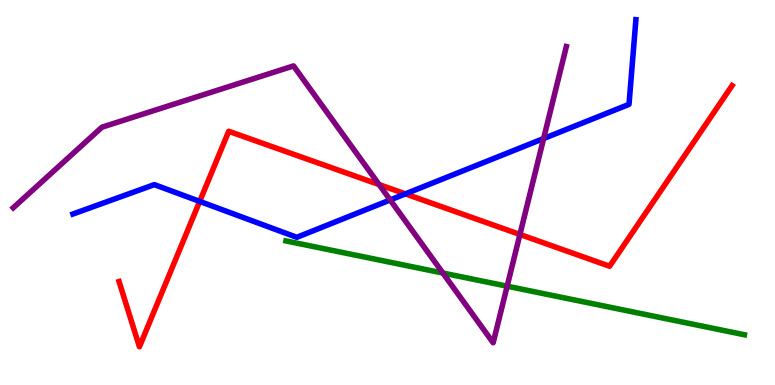[{'lines': ['blue', 'red'], 'intersections': [{'x': 2.58, 'y': 4.77}, {'x': 5.23, 'y': 4.96}]}, {'lines': ['green', 'red'], 'intersections': []}, {'lines': ['purple', 'red'], 'intersections': [{'x': 4.89, 'y': 5.21}, {'x': 6.71, 'y': 3.91}]}, {'lines': ['blue', 'green'], 'intersections': []}, {'lines': ['blue', 'purple'], 'intersections': [{'x': 5.03, 'y': 4.81}, {'x': 7.01, 'y': 6.4}]}, {'lines': ['green', 'purple'], 'intersections': [{'x': 5.71, 'y': 2.91}, {'x': 6.54, 'y': 2.57}]}]